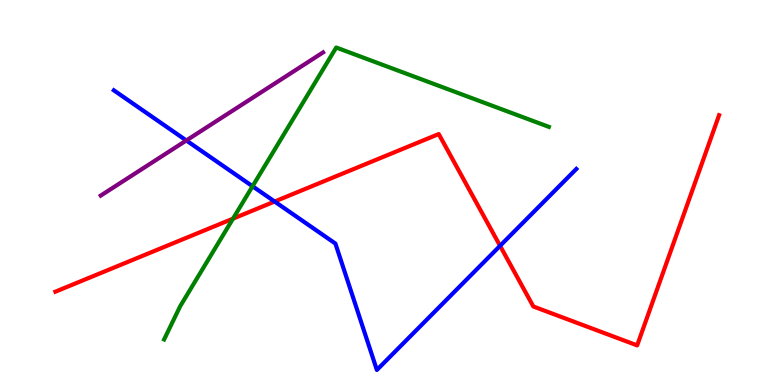[{'lines': ['blue', 'red'], 'intersections': [{'x': 3.54, 'y': 4.77}, {'x': 6.45, 'y': 3.61}]}, {'lines': ['green', 'red'], 'intersections': [{'x': 3.01, 'y': 4.32}]}, {'lines': ['purple', 'red'], 'intersections': []}, {'lines': ['blue', 'green'], 'intersections': [{'x': 3.26, 'y': 5.16}]}, {'lines': ['blue', 'purple'], 'intersections': [{'x': 2.4, 'y': 6.35}]}, {'lines': ['green', 'purple'], 'intersections': []}]